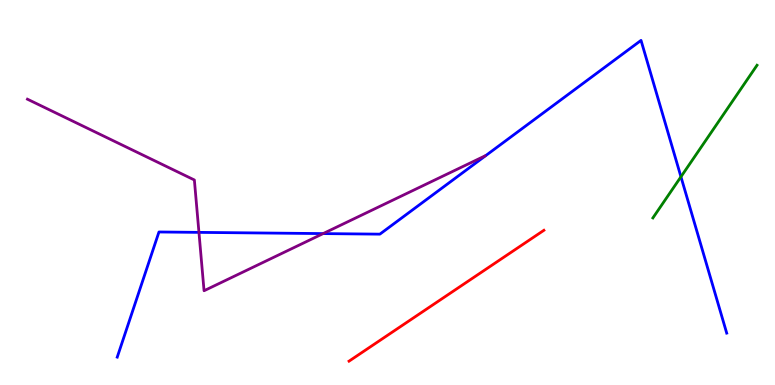[{'lines': ['blue', 'red'], 'intersections': []}, {'lines': ['green', 'red'], 'intersections': []}, {'lines': ['purple', 'red'], 'intersections': []}, {'lines': ['blue', 'green'], 'intersections': [{'x': 8.79, 'y': 5.41}]}, {'lines': ['blue', 'purple'], 'intersections': [{'x': 2.57, 'y': 3.96}, {'x': 4.17, 'y': 3.93}]}, {'lines': ['green', 'purple'], 'intersections': []}]